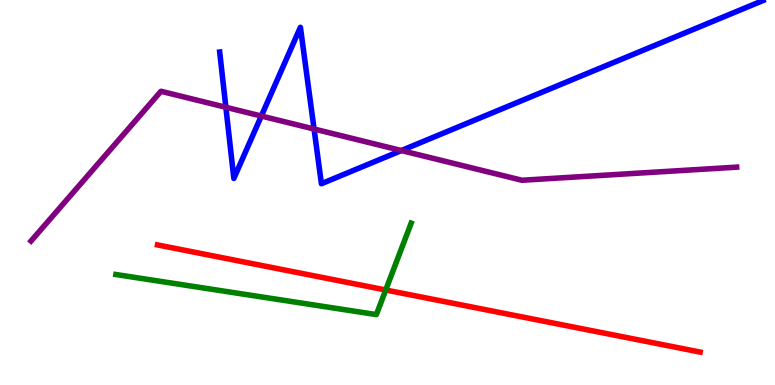[{'lines': ['blue', 'red'], 'intersections': []}, {'lines': ['green', 'red'], 'intersections': [{'x': 4.98, 'y': 2.47}]}, {'lines': ['purple', 'red'], 'intersections': []}, {'lines': ['blue', 'green'], 'intersections': []}, {'lines': ['blue', 'purple'], 'intersections': [{'x': 2.91, 'y': 7.21}, {'x': 3.37, 'y': 6.99}, {'x': 4.05, 'y': 6.65}, {'x': 5.18, 'y': 6.09}]}, {'lines': ['green', 'purple'], 'intersections': []}]